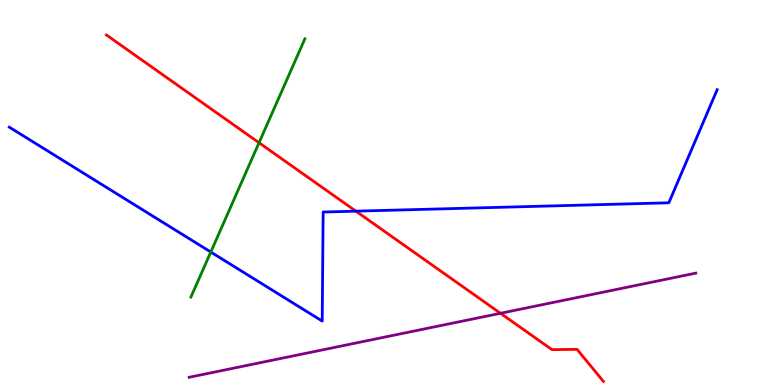[{'lines': ['blue', 'red'], 'intersections': [{'x': 4.59, 'y': 4.52}]}, {'lines': ['green', 'red'], 'intersections': [{'x': 3.34, 'y': 6.29}]}, {'lines': ['purple', 'red'], 'intersections': [{'x': 6.46, 'y': 1.86}]}, {'lines': ['blue', 'green'], 'intersections': [{'x': 2.72, 'y': 3.45}]}, {'lines': ['blue', 'purple'], 'intersections': []}, {'lines': ['green', 'purple'], 'intersections': []}]